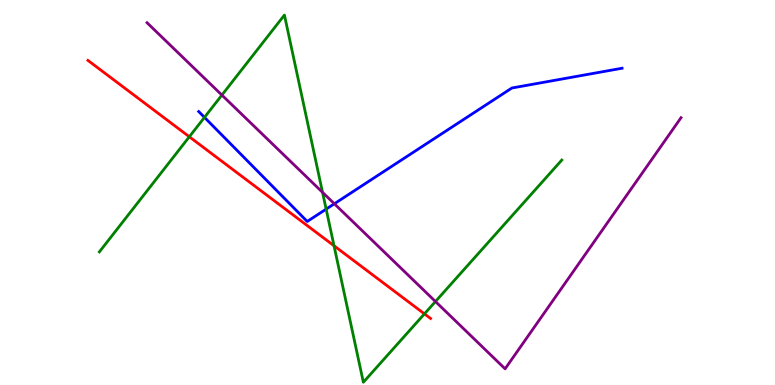[{'lines': ['blue', 'red'], 'intersections': []}, {'lines': ['green', 'red'], 'intersections': [{'x': 2.44, 'y': 6.45}, {'x': 4.31, 'y': 3.62}, {'x': 5.48, 'y': 1.85}]}, {'lines': ['purple', 'red'], 'intersections': []}, {'lines': ['blue', 'green'], 'intersections': [{'x': 2.64, 'y': 6.95}, {'x': 4.21, 'y': 4.57}]}, {'lines': ['blue', 'purple'], 'intersections': [{'x': 4.31, 'y': 4.71}]}, {'lines': ['green', 'purple'], 'intersections': [{'x': 2.86, 'y': 7.53}, {'x': 4.16, 'y': 5.0}, {'x': 5.62, 'y': 2.17}]}]